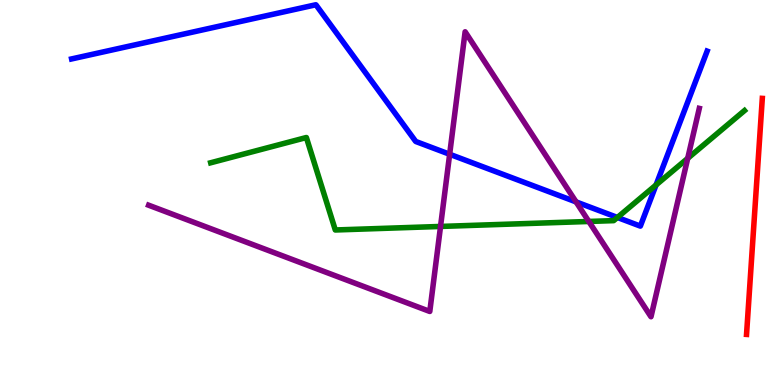[{'lines': ['blue', 'red'], 'intersections': []}, {'lines': ['green', 'red'], 'intersections': []}, {'lines': ['purple', 'red'], 'intersections': []}, {'lines': ['blue', 'green'], 'intersections': [{'x': 7.97, 'y': 4.35}, {'x': 8.47, 'y': 5.2}]}, {'lines': ['blue', 'purple'], 'intersections': [{'x': 5.8, 'y': 5.99}, {'x': 7.43, 'y': 4.76}]}, {'lines': ['green', 'purple'], 'intersections': [{'x': 5.68, 'y': 4.12}, {'x': 7.6, 'y': 4.25}, {'x': 8.87, 'y': 5.89}]}]